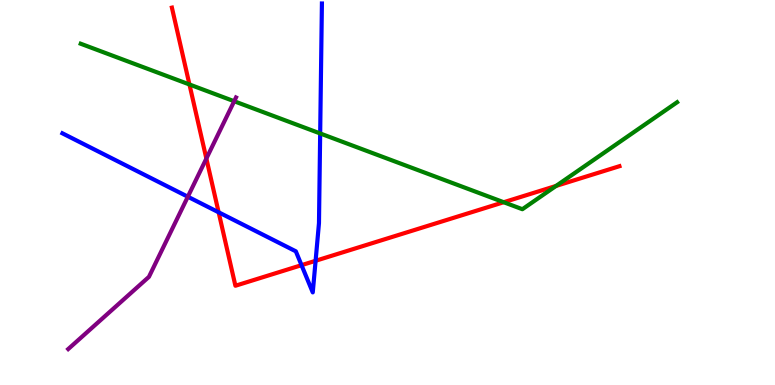[{'lines': ['blue', 'red'], 'intersections': [{'x': 2.82, 'y': 4.49}, {'x': 3.89, 'y': 3.11}, {'x': 4.07, 'y': 3.23}]}, {'lines': ['green', 'red'], 'intersections': [{'x': 2.44, 'y': 7.81}, {'x': 6.5, 'y': 4.75}, {'x': 7.17, 'y': 5.17}]}, {'lines': ['purple', 'red'], 'intersections': [{'x': 2.66, 'y': 5.88}]}, {'lines': ['blue', 'green'], 'intersections': [{'x': 4.13, 'y': 6.53}]}, {'lines': ['blue', 'purple'], 'intersections': [{'x': 2.42, 'y': 4.89}]}, {'lines': ['green', 'purple'], 'intersections': [{'x': 3.02, 'y': 7.37}]}]